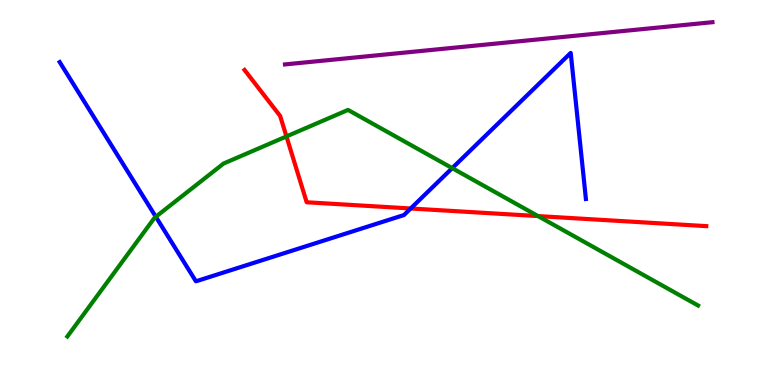[{'lines': ['blue', 'red'], 'intersections': [{'x': 5.3, 'y': 4.58}]}, {'lines': ['green', 'red'], 'intersections': [{'x': 3.7, 'y': 6.46}, {'x': 6.94, 'y': 4.39}]}, {'lines': ['purple', 'red'], 'intersections': []}, {'lines': ['blue', 'green'], 'intersections': [{'x': 2.01, 'y': 4.37}, {'x': 5.83, 'y': 5.63}]}, {'lines': ['blue', 'purple'], 'intersections': []}, {'lines': ['green', 'purple'], 'intersections': []}]